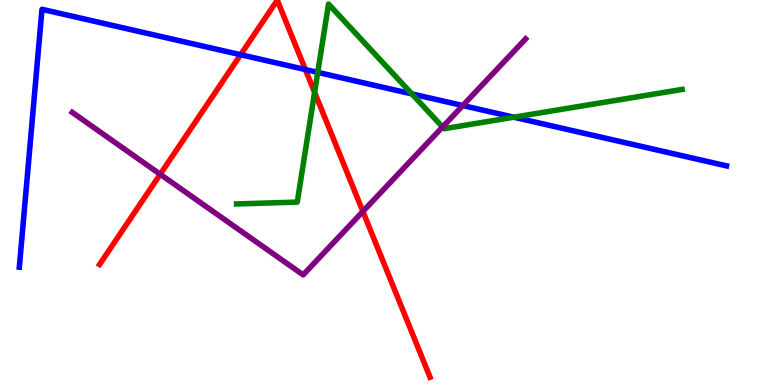[{'lines': ['blue', 'red'], 'intersections': [{'x': 3.1, 'y': 8.58}, {'x': 3.94, 'y': 8.19}]}, {'lines': ['green', 'red'], 'intersections': [{'x': 4.06, 'y': 7.6}]}, {'lines': ['purple', 'red'], 'intersections': [{'x': 2.07, 'y': 5.47}, {'x': 4.68, 'y': 4.51}]}, {'lines': ['blue', 'green'], 'intersections': [{'x': 4.1, 'y': 8.12}, {'x': 5.31, 'y': 7.56}, {'x': 6.63, 'y': 6.96}]}, {'lines': ['blue', 'purple'], 'intersections': [{'x': 5.97, 'y': 7.26}]}, {'lines': ['green', 'purple'], 'intersections': [{'x': 5.71, 'y': 6.7}]}]